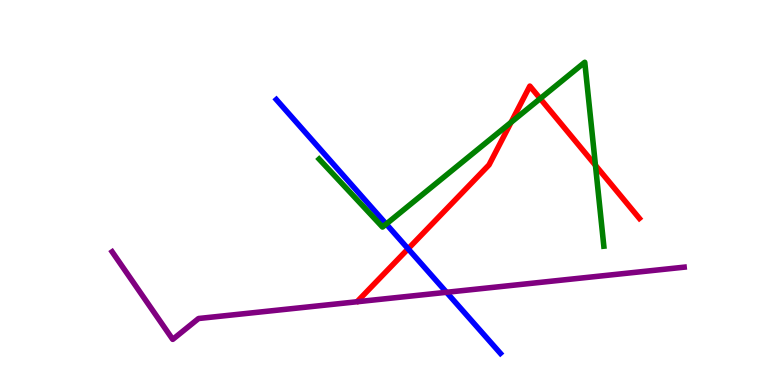[{'lines': ['blue', 'red'], 'intersections': [{'x': 5.27, 'y': 3.54}]}, {'lines': ['green', 'red'], 'intersections': [{'x': 6.59, 'y': 6.82}, {'x': 6.97, 'y': 7.44}, {'x': 7.68, 'y': 5.71}]}, {'lines': ['purple', 'red'], 'intersections': []}, {'lines': ['blue', 'green'], 'intersections': [{'x': 4.98, 'y': 4.18}]}, {'lines': ['blue', 'purple'], 'intersections': [{'x': 5.76, 'y': 2.41}]}, {'lines': ['green', 'purple'], 'intersections': []}]